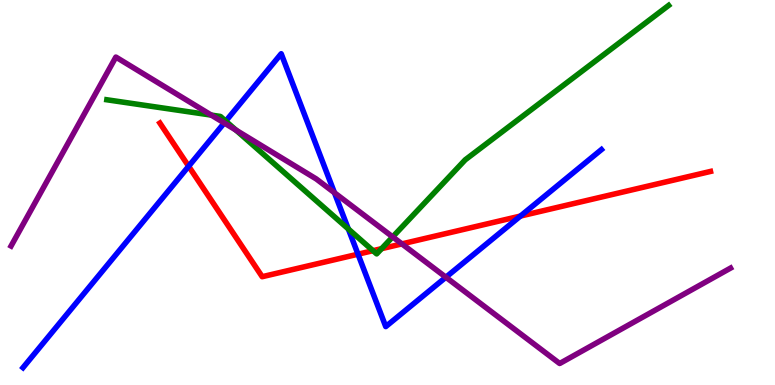[{'lines': ['blue', 'red'], 'intersections': [{'x': 2.43, 'y': 5.68}, {'x': 4.62, 'y': 3.4}, {'x': 6.72, 'y': 4.39}]}, {'lines': ['green', 'red'], 'intersections': [{'x': 4.81, 'y': 3.49}, {'x': 4.92, 'y': 3.54}]}, {'lines': ['purple', 'red'], 'intersections': [{'x': 5.19, 'y': 3.67}]}, {'lines': ['blue', 'green'], 'intersections': [{'x': 2.91, 'y': 6.85}, {'x': 4.49, 'y': 4.05}]}, {'lines': ['blue', 'purple'], 'intersections': [{'x': 2.89, 'y': 6.81}, {'x': 4.32, 'y': 4.99}, {'x': 5.75, 'y': 2.8}]}, {'lines': ['green', 'purple'], 'intersections': [{'x': 2.73, 'y': 7.01}, {'x': 3.04, 'y': 6.62}, {'x': 5.07, 'y': 3.85}]}]